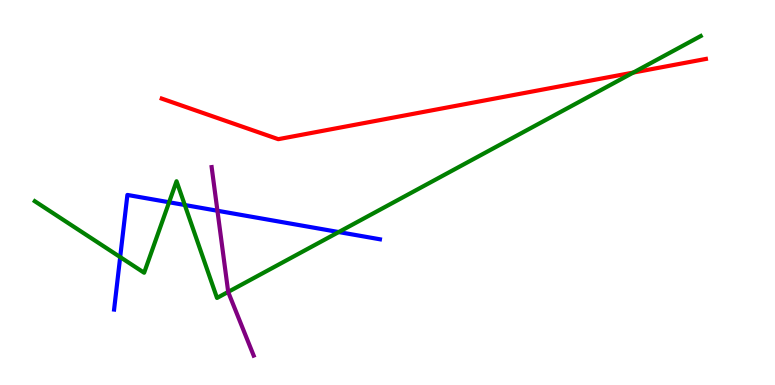[{'lines': ['blue', 'red'], 'intersections': []}, {'lines': ['green', 'red'], 'intersections': [{'x': 8.17, 'y': 8.12}]}, {'lines': ['purple', 'red'], 'intersections': []}, {'lines': ['blue', 'green'], 'intersections': [{'x': 1.55, 'y': 3.32}, {'x': 2.18, 'y': 4.75}, {'x': 2.38, 'y': 4.67}, {'x': 4.37, 'y': 3.97}]}, {'lines': ['blue', 'purple'], 'intersections': [{'x': 2.81, 'y': 4.53}]}, {'lines': ['green', 'purple'], 'intersections': [{'x': 2.94, 'y': 2.42}]}]